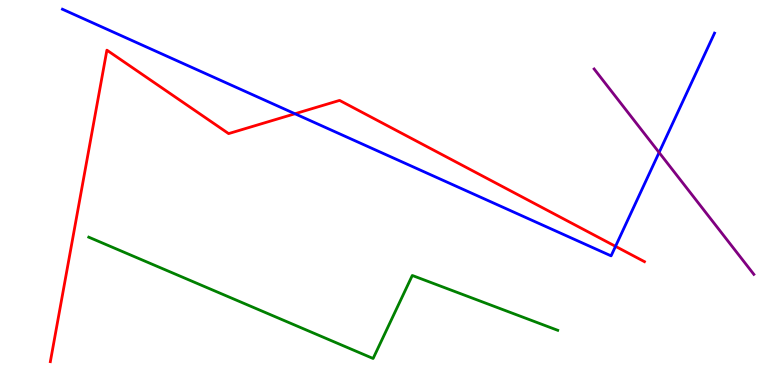[{'lines': ['blue', 'red'], 'intersections': [{'x': 3.81, 'y': 7.05}, {'x': 7.94, 'y': 3.6}]}, {'lines': ['green', 'red'], 'intersections': []}, {'lines': ['purple', 'red'], 'intersections': []}, {'lines': ['blue', 'green'], 'intersections': []}, {'lines': ['blue', 'purple'], 'intersections': [{'x': 8.5, 'y': 6.04}]}, {'lines': ['green', 'purple'], 'intersections': []}]